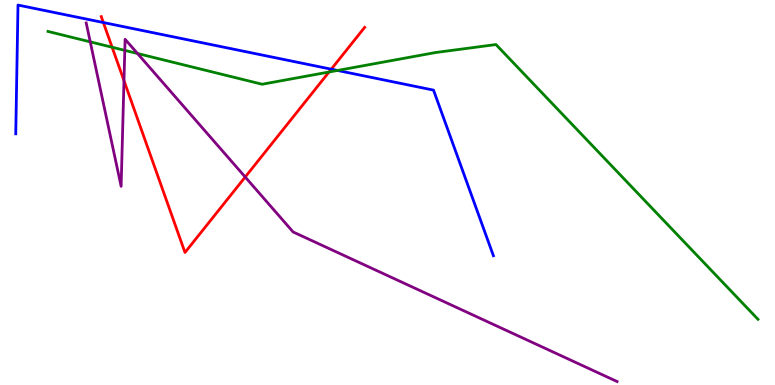[{'lines': ['blue', 'red'], 'intersections': [{'x': 1.33, 'y': 9.41}, {'x': 4.27, 'y': 8.2}]}, {'lines': ['green', 'red'], 'intersections': [{'x': 1.45, 'y': 8.77}, {'x': 4.25, 'y': 8.13}]}, {'lines': ['purple', 'red'], 'intersections': [{'x': 1.6, 'y': 7.91}, {'x': 3.16, 'y': 5.4}]}, {'lines': ['blue', 'green'], 'intersections': [{'x': 4.35, 'y': 8.17}]}, {'lines': ['blue', 'purple'], 'intersections': []}, {'lines': ['green', 'purple'], 'intersections': [{'x': 1.16, 'y': 8.91}, {'x': 1.61, 'y': 8.69}, {'x': 1.77, 'y': 8.61}]}]